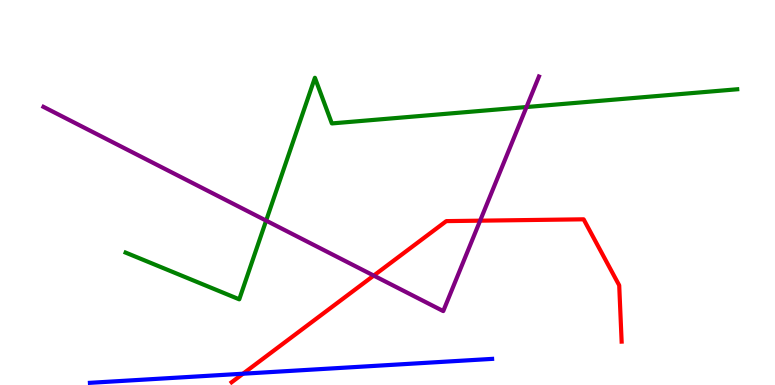[{'lines': ['blue', 'red'], 'intersections': [{'x': 3.14, 'y': 0.293}]}, {'lines': ['green', 'red'], 'intersections': []}, {'lines': ['purple', 'red'], 'intersections': [{'x': 4.82, 'y': 2.84}, {'x': 6.2, 'y': 4.27}]}, {'lines': ['blue', 'green'], 'intersections': []}, {'lines': ['blue', 'purple'], 'intersections': []}, {'lines': ['green', 'purple'], 'intersections': [{'x': 3.43, 'y': 4.27}, {'x': 6.79, 'y': 7.22}]}]